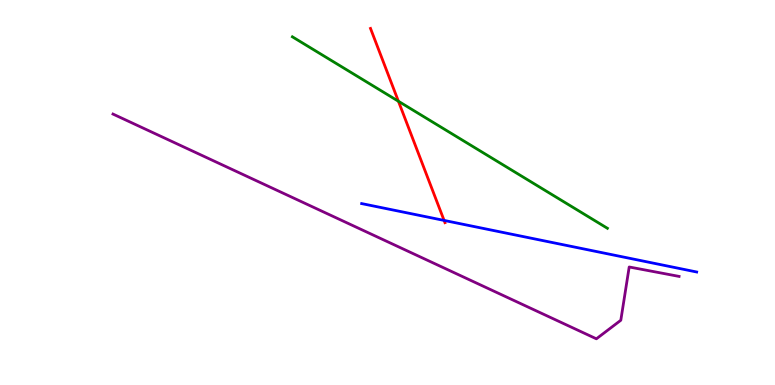[{'lines': ['blue', 'red'], 'intersections': [{'x': 5.73, 'y': 4.27}]}, {'lines': ['green', 'red'], 'intersections': [{'x': 5.14, 'y': 7.37}]}, {'lines': ['purple', 'red'], 'intersections': []}, {'lines': ['blue', 'green'], 'intersections': []}, {'lines': ['blue', 'purple'], 'intersections': []}, {'lines': ['green', 'purple'], 'intersections': []}]